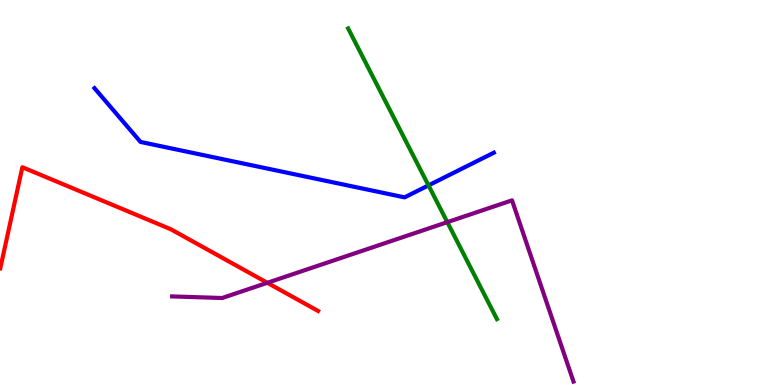[{'lines': ['blue', 'red'], 'intersections': []}, {'lines': ['green', 'red'], 'intersections': []}, {'lines': ['purple', 'red'], 'intersections': [{'x': 3.45, 'y': 2.65}]}, {'lines': ['blue', 'green'], 'intersections': [{'x': 5.53, 'y': 5.18}]}, {'lines': ['blue', 'purple'], 'intersections': []}, {'lines': ['green', 'purple'], 'intersections': [{'x': 5.77, 'y': 4.23}]}]